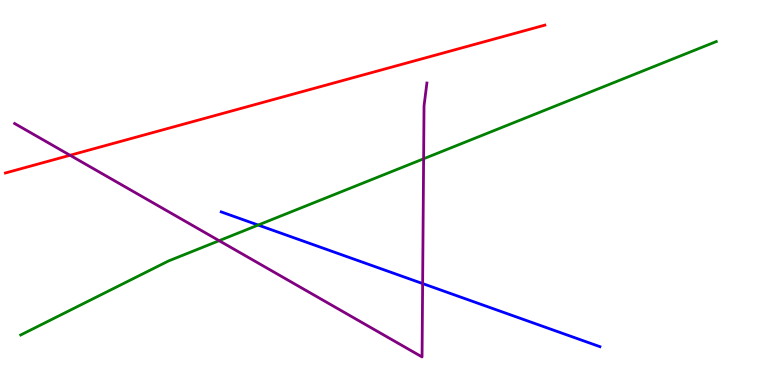[{'lines': ['blue', 'red'], 'intersections': []}, {'lines': ['green', 'red'], 'intersections': []}, {'lines': ['purple', 'red'], 'intersections': [{'x': 0.904, 'y': 5.97}]}, {'lines': ['blue', 'green'], 'intersections': [{'x': 3.33, 'y': 4.15}]}, {'lines': ['blue', 'purple'], 'intersections': [{'x': 5.45, 'y': 2.63}]}, {'lines': ['green', 'purple'], 'intersections': [{'x': 2.83, 'y': 3.75}, {'x': 5.47, 'y': 5.88}]}]